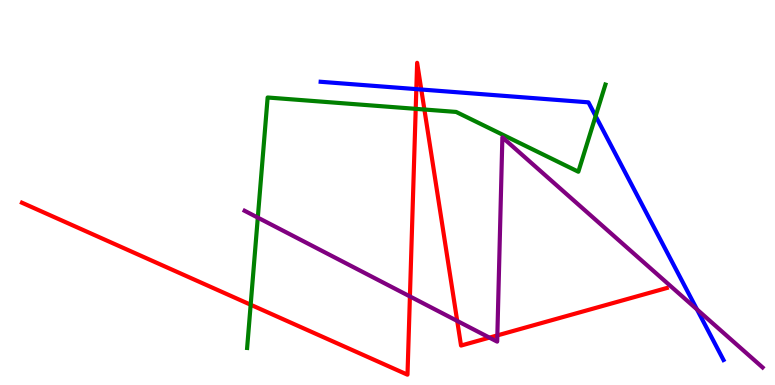[{'lines': ['blue', 'red'], 'intersections': [{'x': 5.37, 'y': 7.69}, {'x': 5.44, 'y': 7.68}]}, {'lines': ['green', 'red'], 'intersections': [{'x': 3.23, 'y': 2.08}, {'x': 5.36, 'y': 7.17}, {'x': 5.48, 'y': 7.16}]}, {'lines': ['purple', 'red'], 'intersections': [{'x': 5.29, 'y': 2.3}, {'x': 5.9, 'y': 1.66}, {'x': 6.32, 'y': 1.23}, {'x': 6.42, 'y': 1.29}]}, {'lines': ['blue', 'green'], 'intersections': [{'x': 7.69, 'y': 6.99}]}, {'lines': ['blue', 'purple'], 'intersections': [{'x': 8.99, 'y': 1.96}]}, {'lines': ['green', 'purple'], 'intersections': [{'x': 3.33, 'y': 4.35}]}]